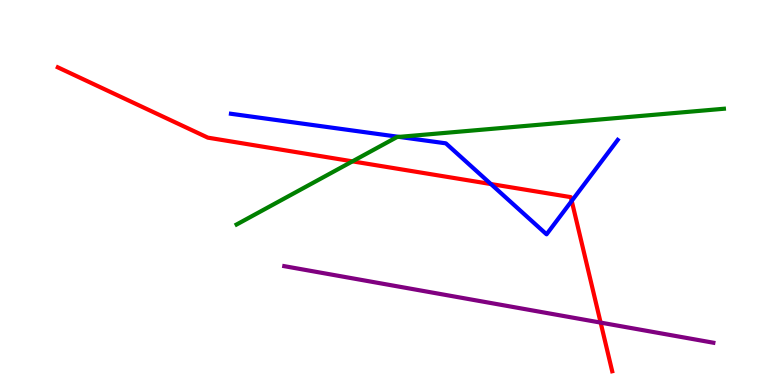[{'lines': ['blue', 'red'], 'intersections': [{'x': 6.33, 'y': 5.22}, {'x': 7.38, 'y': 4.78}]}, {'lines': ['green', 'red'], 'intersections': [{'x': 4.55, 'y': 5.81}]}, {'lines': ['purple', 'red'], 'intersections': [{'x': 7.75, 'y': 1.62}]}, {'lines': ['blue', 'green'], 'intersections': [{'x': 5.15, 'y': 6.44}]}, {'lines': ['blue', 'purple'], 'intersections': []}, {'lines': ['green', 'purple'], 'intersections': []}]